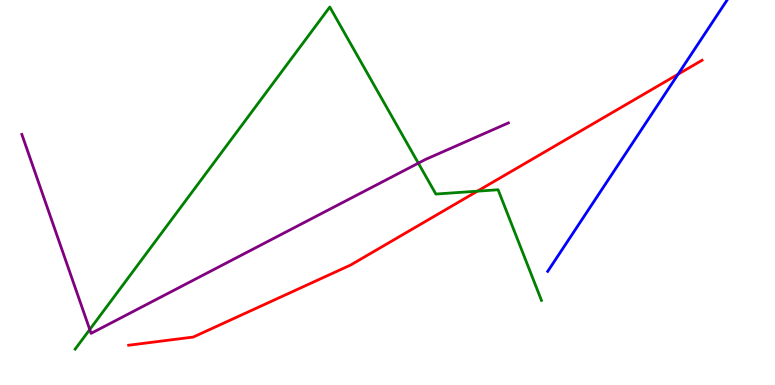[{'lines': ['blue', 'red'], 'intersections': [{'x': 8.75, 'y': 8.07}]}, {'lines': ['green', 'red'], 'intersections': [{'x': 6.16, 'y': 5.03}]}, {'lines': ['purple', 'red'], 'intersections': []}, {'lines': ['blue', 'green'], 'intersections': []}, {'lines': ['blue', 'purple'], 'intersections': []}, {'lines': ['green', 'purple'], 'intersections': [{'x': 1.16, 'y': 1.44}, {'x': 5.4, 'y': 5.76}]}]